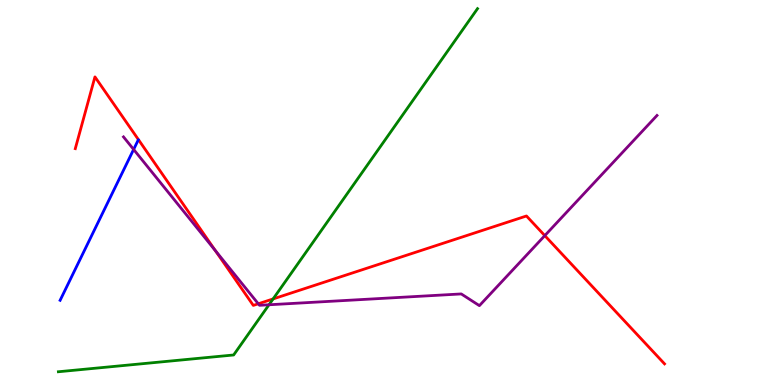[{'lines': ['blue', 'red'], 'intersections': []}, {'lines': ['green', 'red'], 'intersections': [{'x': 3.52, 'y': 2.24}]}, {'lines': ['purple', 'red'], 'intersections': [{'x': 2.78, 'y': 3.49}, {'x': 3.33, 'y': 2.11}, {'x': 7.03, 'y': 3.88}]}, {'lines': ['blue', 'green'], 'intersections': []}, {'lines': ['blue', 'purple'], 'intersections': [{'x': 1.72, 'y': 6.12}]}, {'lines': ['green', 'purple'], 'intersections': [{'x': 3.47, 'y': 2.08}]}]